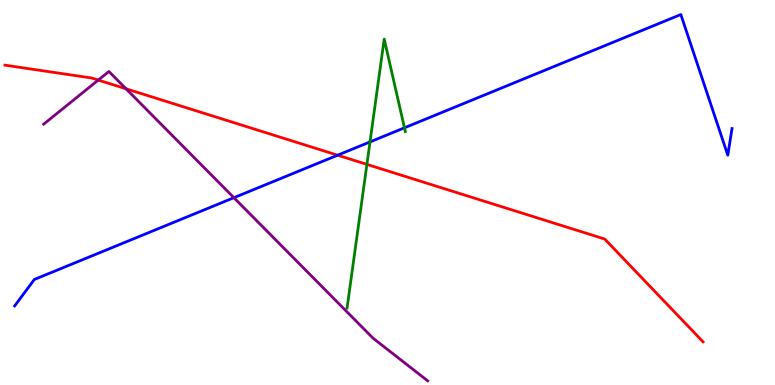[{'lines': ['blue', 'red'], 'intersections': [{'x': 4.36, 'y': 5.97}]}, {'lines': ['green', 'red'], 'intersections': [{'x': 4.73, 'y': 5.73}]}, {'lines': ['purple', 'red'], 'intersections': [{'x': 1.27, 'y': 7.92}, {'x': 1.63, 'y': 7.69}]}, {'lines': ['blue', 'green'], 'intersections': [{'x': 4.77, 'y': 6.31}, {'x': 5.22, 'y': 6.68}]}, {'lines': ['blue', 'purple'], 'intersections': [{'x': 3.02, 'y': 4.87}]}, {'lines': ['green', 'purple'], 'intersections': []}]